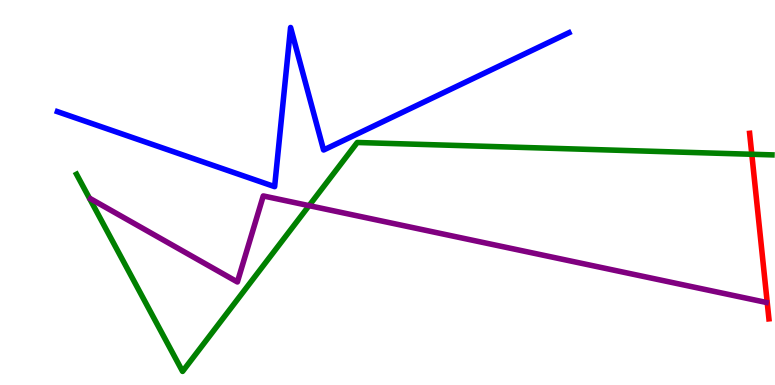[{'lines': ['blue', 'red'], 'intersections': []}, {'lines': ['green', 'red'], 'intersections': [{'x': 9.7, 'y': 5.99}]}, {'lines': ['purple', 'red'], 'intersections': []}, {'lines': ['blue', 'green'], 'intersections': []}, {'lines': ['blue', 'purple'], 'intersections': []}, {'lines': ['green', 'purple'], 'intersections': [{'x': 3.99, 'y': 4.66}]}]